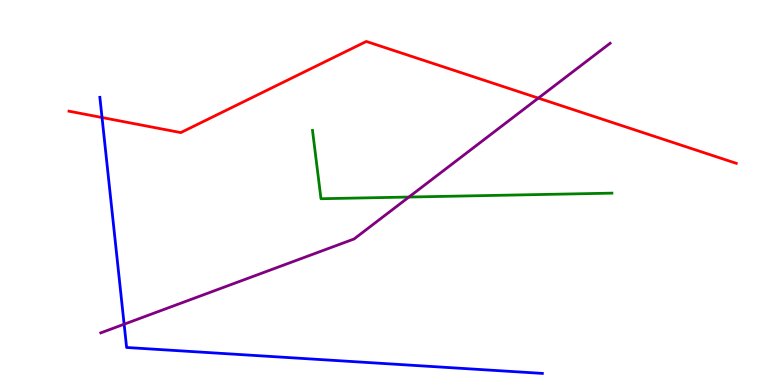[{'lines': ['blue', 'red'], 'intersections': [{'x': 1.32, 'y': 6.95}]}, {'lines': ['green', 'red'], 'intersections': []}, {'lines': ['purple', 'red'], 'intersections': [{'x': 6.95, 'y': 7.45}]}, {'lines': ['blue', 'green'], 'intersections': []}, {'lines': ['blue', 'purple'], 'intersections': [{'x': 1.6, 'y': 1.58}]}, {'lines': ['green', 'purple'], 'intersections': [{'x': 5.28, 'y': 4.88}]}]